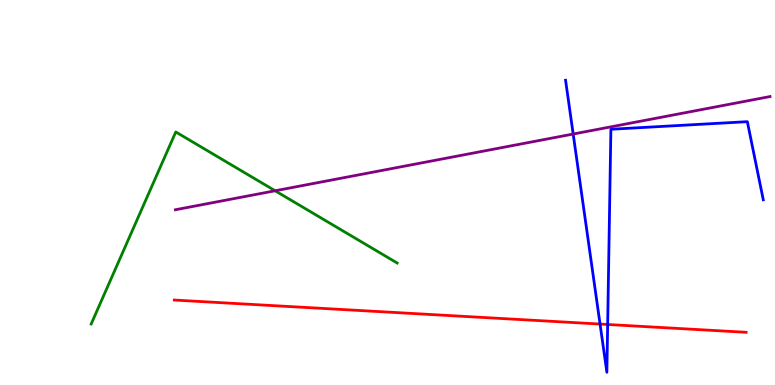[{'lines': ['blue', 'red'], 'intersections': [{'x': 7.74, 'y': 1.58}, {'x': 7.84, 'y': 1.57}]}, {'lines': ['green', 'red'], 'intersections': []}, {'lines': ['purple', 'red'], 'intersections': []}, {'lines': ['blue', 'green'], 'intersections': []}, {'lines': ['blue', 'purple'], 'intersections': [{'x': 7.4, 'y': 6.52}]}, {'lines': ['green', 'purple'], 'intersections': [{'x': 3.55, 'y': 5.04}]}]